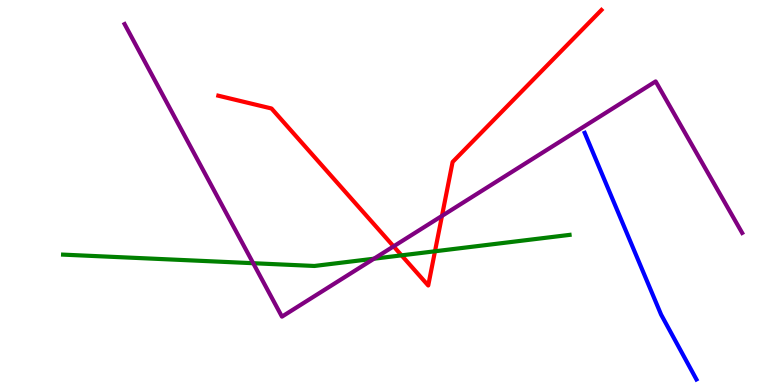[{'lines': ['blue', 'red'], 'intersections': []}, {'lines': ['green', 'red'], 'intersections': [{'x': 5.18, 'y': 3.37}, {'x': 5.61, 'y': 3.47}]}, {'lines': ['purple', 'red'], 'intersections': [{'x': 5.08, 'y': 3.6}, {'x': 5.7, 'y': 4.39}]}, {'lines': ['blue', 'green'], 'intersections': []}, {'lines': ['blue', 'purple'], 'intersections': []}, {'lines': ['green', 'purple'], 'intersections': [{'x': 3.27, 'y': 3.16}, {'x': 4.83, 'y': 3.28}]}]